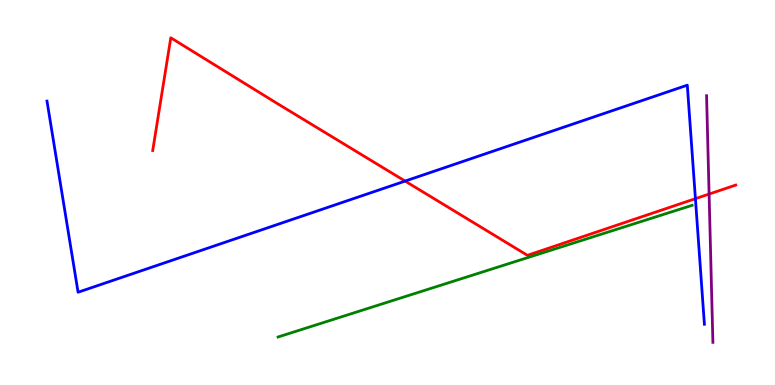[{'lines': ['blue', 'red'], 'intersections': [{'x': 5.23, 'y': 5.3}, {'x': 8.97, 'y': 4.84}]}, {'lines': ['green', 'red'], 'intersections': []}, {'lines': ['purple', 'red'], 'intersections': [{'x': 9.15, 'y': 4.96}]}, {'lines': ['blue', 'green'], 'intersections': []}, {'lines': ['blue', 'purple'], 'intersections': []}, {'lines': ['green', 'purple'], 'intersections': []}]